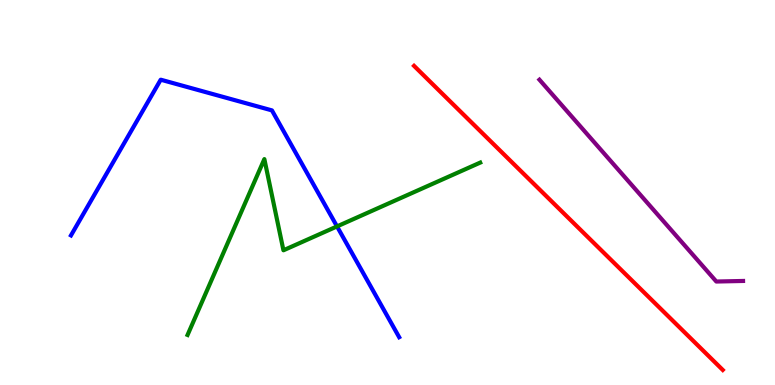[{'lines': ['blue', 'red'], 'intersections': []}, {'lines': ['green', 'red'], 'intersections': []}, {'lines': ['purple', 'red'], 'intersections': []}, {'lines': ['blue', 'green'], 'intersections': [{'x': 4.35, 'y': 4.12}]}, {'lines': ['blue', 'purple'], 'intersections': []}, {'lines': ['green', 'purple'], 'intersections': []}]